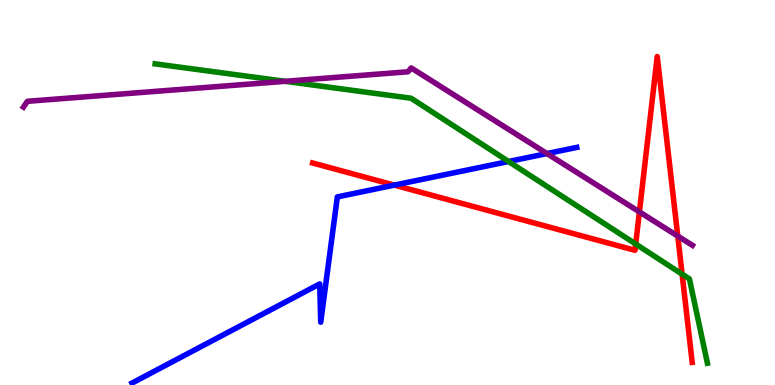[{'lines': ['blue', 'red'], 'intersections': [{'x': 5.09, 'y': 5.19}]}, {'lines': ['green', 'red'], 'intersections': [{'x': 8.2, 'y': 3.66}, {'x': 8.8, 'y': 2.88}]}, {'lines': ['purple', 'red'], 'intersections': [{'x': 8.25, 'y': 4.5}, {'x': 8.75, 'y': 3.87}]}, {'lines': ['blue', 'green'], 'intersections': [{'x': 6.56, 'y': 5.81}]}, {'lines': ['blue', 'purple'], 'intersections': [{'x': 7.06, 'y': 6.01}]}, {'lines': ['green', 'purple'], 'intersections': [{'x': 3.68, 'y': 7.89}]}]